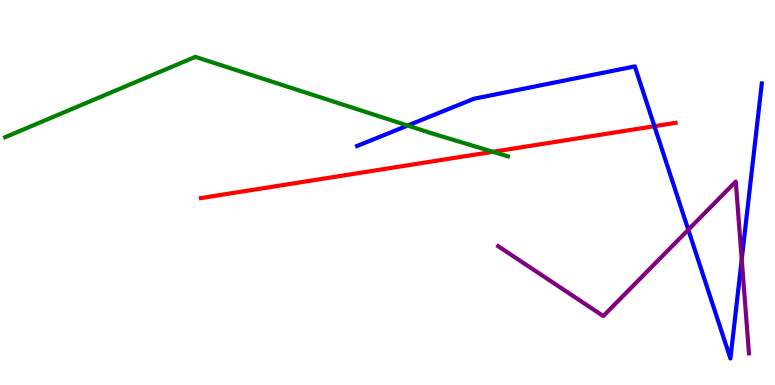[{'lines': ['blue', 'red'], 'intersections': [{'x': 8.44, 'y': 6.72}]}, {'lines': ['green', 'red'], 'intersections': [{'x': 6.36, 'y': 6.06}]}, {'lines': ['purple', 'red'], 'intersections': []}, {'lines': ['blue', 'green'], 'intersections': [{'x': 5.26, 'y': 6.74}]}, {'lines': ['blue', 'purple'], 'intersections': [{'x': 8.88, 'y': 4.03}, {'x': 9.57, 'y': 3.26}]}, {'lines': ['green', 'purple'], 'intersections': []}]